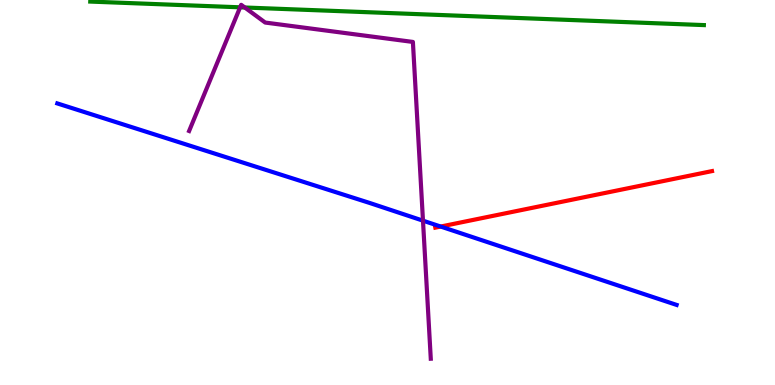[{'lines': ['blue', 'red'], 'intersections': [{'x': 5.69, 'y': 4.12}]}, {'lines': ['green', 'red'], 'intersections': []}, {'lines': ['purple', 'red'], 'intersections': []}, {'lines': ['blue', 'green'], 'intersections': []}, {'lines': ['blue', 'purple'], 'intersections': [{'x': 5.46, 'y': 4.27}]}, {'lines': ['green', 'purple'], 'intersections': [{'x': 3.1, 'y': 9.81}, {'x': 3.16, 'y': 9.81}]}]